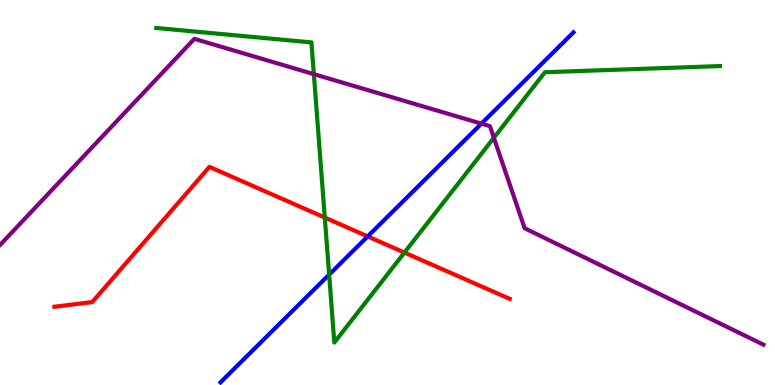[{'lines': ['blue', 'red'], 'intersections': [{'x': 4.74, 'y': 3.86}]}, {'lines': ['green', 'red'], 'intersections': [{'x': 4.19, 'y': 4.35}, {'x': 5.22, 'y': 3.44}]}, {'lines': ['purple', 'red'], 'intersections': []}, {'lines': ['blue', 'green'], 'intersections': [{'x': 4.25, 'y': 2.87}]}, {'lines': ['blue', 'purple'], 'intersections': [{'x': 6.21, 'y': 6.79}]}, {'lines': ['green', 'purple'], 'intersections': [{'x': 4.05, 'y': 8.07}, {'x': 6.37, 'y': 6.42}]}]